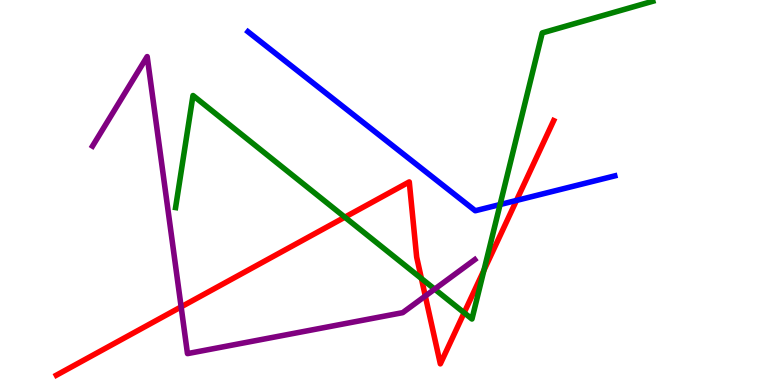[{'lines': ['blue', 'red'], 'intersections': [{'x': 6.66, 'y': 4.79}]}, {'lines': ['green', 'red'], 'intersections': [{'x': 4.45, 'y': 4.36}, {'x': 5.44, 'y': 2.77}, {'x': 5.99, 'y': 1.88}, {'x': 6.24, 'y': 2.98}]}, {'lines': ['purple', 'red'], 'intersections': [{'x': 2.34, 'y': 2.03}, {'x': 5.49, 'y': 2.31}]}, {'lines': ['blue', 'green'], 'intersections': [{'x': 6.45, 'y': 4.69}]}, {'lines': ['blue', 'purple'], 'intersections': []}, {'lines': ['green', 'purple'], 'intersections': [{'x': 5.61, 'y': 2.49}]}]